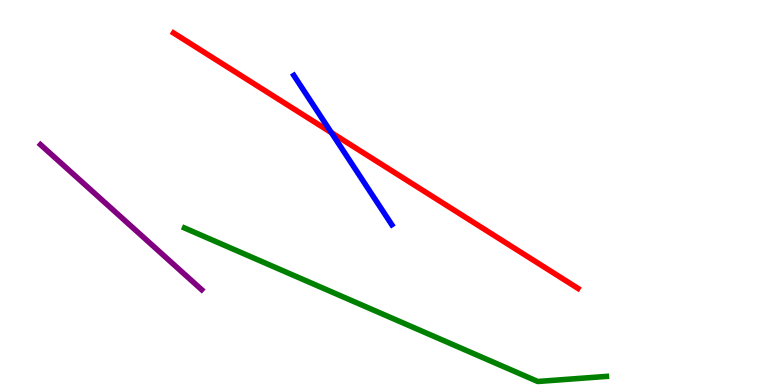[{'lines': ['blue', 'red'], 'intersections': [{'x': 4.28, 'y': 6.55}]}, {'lines': ['green', 'red'], 'intersections': []}, {'lines': ['purple', 'red'], 'intersections': []}, {'lines': ['blue', 'green'], 'intersections': []}, {'lines': ['blue', 'purple'], 'intersections': []}, {'lines': ['green', 'purple'], 'intersections': []}]